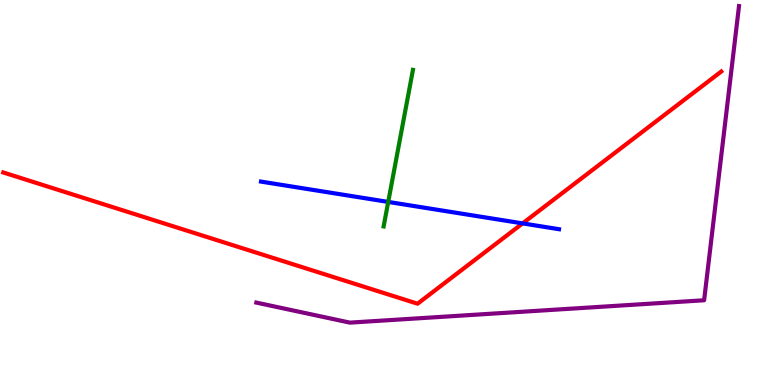[{'lines': ['blue', 'red'], 'intersections': [{'x': 6.74, 'y': 4.2}]}, {'lines': ['green', 'red'], 'intersections': []}, {'lines': ['purple', 'red'], 'intersections': []}, {'lines': ['blue', 'green'], 'intersections': [{'x': 5.01, 'y': 4.76}]}, {'lines': ['blue', 'purple'], 'intersections': []}, {'lines': ['green', 'purple'], 'intersections': []}]